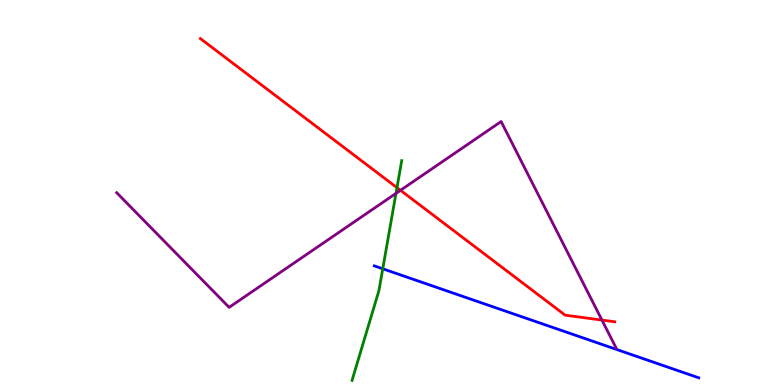[{'lines': ['blue', 'red'], 'intersections': []}, {'lines': ['green', 'red'], 'intersections': [{'x': 5.12, 'y': 5.13}]}, {'lines': ['purple', 'red'], 'intersections': [{'x': 5.17, 'y': 5.06}, {'x': 7.77, 'y': 1.69}]}, {'lines': ['blue', 'green'], 'intersections': [{'x': 4.94, 'y': 3.02}]}, {'lines': ['blue', 'purple'], 'intersections': []}, {'lines': ['green', 'purple'], 'intersections': [{'x': 5.11, 'y': 4.98}]}]